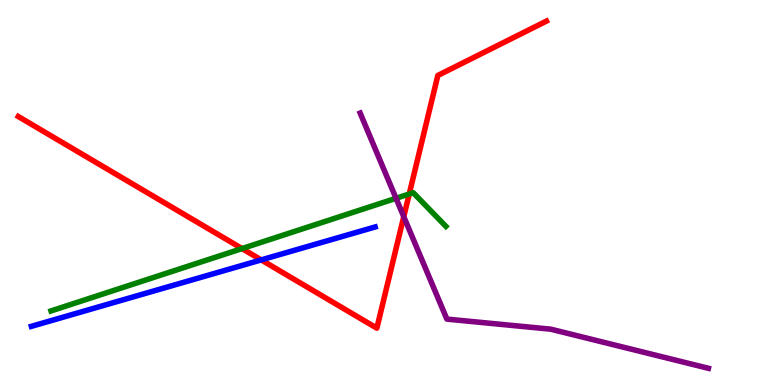[{'lines': ['blue', 'red'], 'intersections': [{'x': 3.37, 'y': 3.25}]}, {'lines': ['green', 'red'], 'intersections': [{'x': 3.12, 'y': 3.54}, {'x': 5.28, 'y': 4.96}]}, {'lines': ['purple', 'red'], 'intersections': [{'x': 5.21, 'y': 4.37}]}, {'lines': ['blue', 'green'], 'intersections': []}, {'lines': ['blue', 'purple'], 'intersections': []}, {'lines': ['green', 'purple'], 'intersections': [{'x': 5.11, 'y': 4.85}]}]